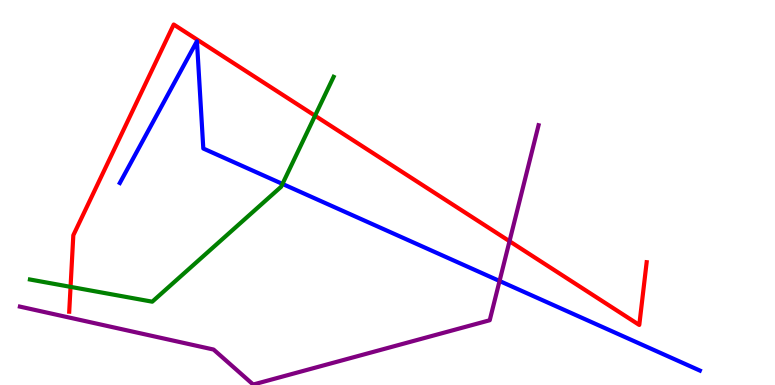[{'lines': ['blue', 'red'], 'intersections': []}, {'lines': ['green', 'red'], 'intersections': [{'x': 0.91, 'y': 2.55}, {'x': 4.06, 'y': 6.99}]}, {'lines': ['purple', 'red'], 'intersections': [{'x': 6.57, 'y': 3.73}]}, {'lines': ['blue', 'green'], 'intersections': [{'x': 3.64, 'y': 5.22}]}, {'lines': ['blue', 'purple'], 'intersections': [{'x': 6.45, 'y': 2.7}]}, {'lines': ['green', 'purple'], 'intersections': []}]